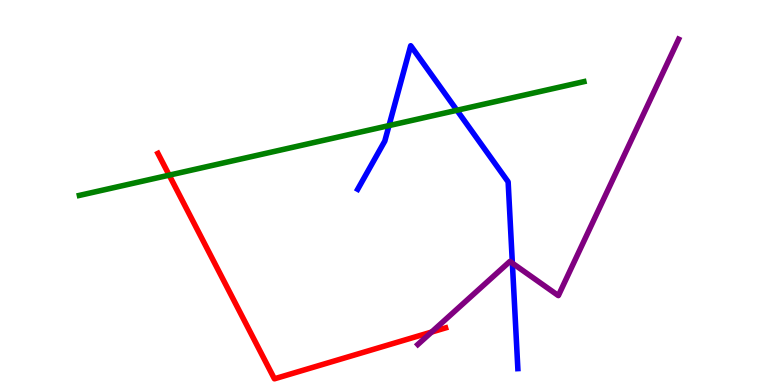[{'lines': ['blue', 'red'], 'intersections': []}, {'lines': ['green', 'red'], 'intersections': [{'x': 2.18, 'y': 5.45}]}, {'lines': ['purple', 'red'], 'intersections': [{'x': 5.57, 'y': 1.38}]}, {'lines': ['blue', 'green'], 'intersections': [{'x': 5.02, 'y': 6.74}, {'x': 5.9, 'y': 7.14}]}, {'lines': ['blue', 'purple'], 'intersections': [{'x': 6.61, 'y': 3.16}]}, {'lines': ['green', 'purple'], 'intersections': []}]